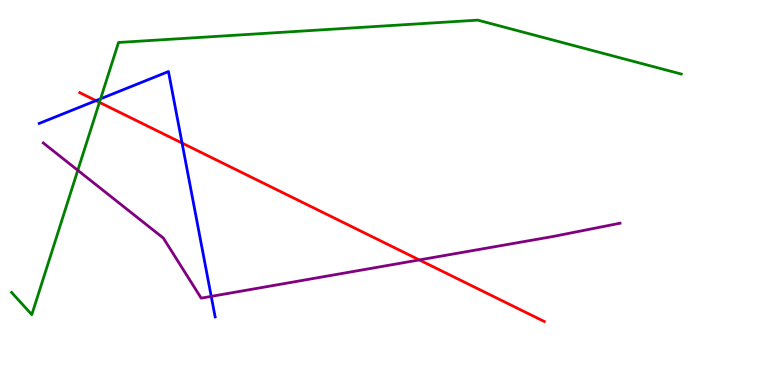[{'lines': ['blue', 'red'], 'intersections': [{'x': 1.24, 'y': 7.39}, {'x': 2.35, 'y': 6.28}]}, {'lines': ['green', 'red'], 'intersections': [{'x': 1.28, 'y': 7.34}]}, {'lines': ['purple', 'red'], 'intersections': [{'x': 5.41, 'y': 3.25}]}, {'lines': ['blue', 'green'], 'intersections': [{'x': 1.3, 'y': 7.43}]}, {'lines': ['blue', 'purple'], 'intersections': [{'x': 2.73, 'y': 2.3}]}, {'lines': ['green', 'purple'], 'intersections': [{'x': 1.0, 'y': 5.58}]}]